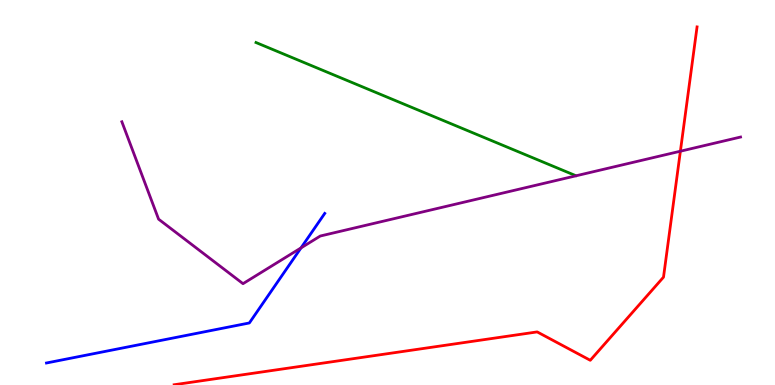[{'lines': ['blue', 'red'], 'intersections': []}, {'lines': ['green', 'red'], 'intersections': []}, {'lines': ['purple', 'red'], 'intersections': [{'x': 8.78, 'y': 6.07}]}, {'lines': ['blue', 'green'], 'intersections': []}, {'lines': ['blue', 'purple'], 'intersections': [{'x': 3.88, 'y': 3.56}]}, {'lines': ['green', 'purple'], 'intersections': []}]